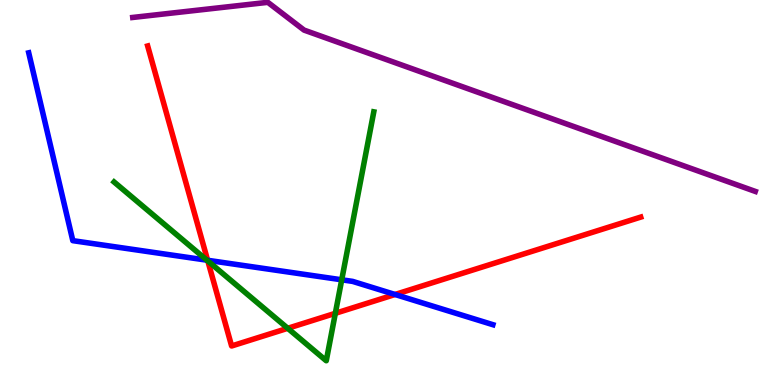[{'lines': ['blue', 'red'], 'intersections': [{'x': 2.68, 'y': 3.24}, {'x': 5.1, 'y': 2.35}]}, {'lines': ['green', 'red'], 'intersections': [{'x': 2.68, 'y': 3.22}, {'x': 3.71, 'y': 1.47}, {'x': 4.33, 'y': 1.86}]}, {'lines': ['purple', 'red'], 'intersections': []}, {'lines': ['blue', 'green'], 'intersections': [{'x': 2.67, 'y': 3.24}, {'x': 4.41, 'y': 2.73}]}, {'lines': ['blue', 'purple'], 'intersections': []}, {'lines': ['green', 'purple'], 'intersections': []}]